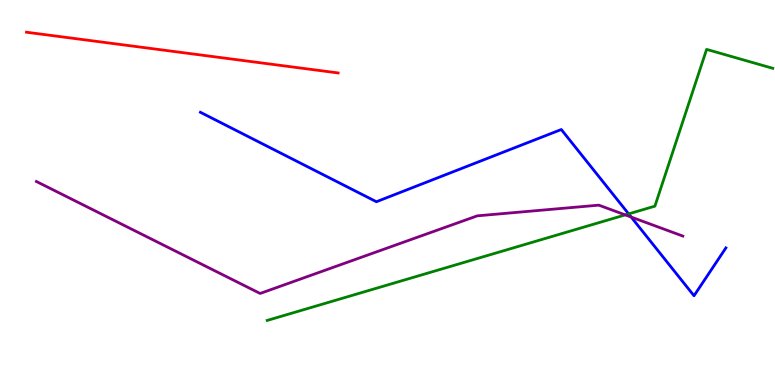[{'lines': ['blue', 'red'], 'intersections': []}, {'lines': ['green', 'red'], 'intersections': []}, {'lines': ['purple', 'red'], 'intersections': []}, {'lines': ['blue', 'green'], 'intersections': [{'x': 8.11, 'y': 4.44}]}, {'lines': ['blue', 'purple'], 'intersections': [{'x': 8.14, 'y': 4.36}]}, {'lines': ['green', 'purple'], 'intersections': [{'x': 8.07, 'y': 4.42}]}]